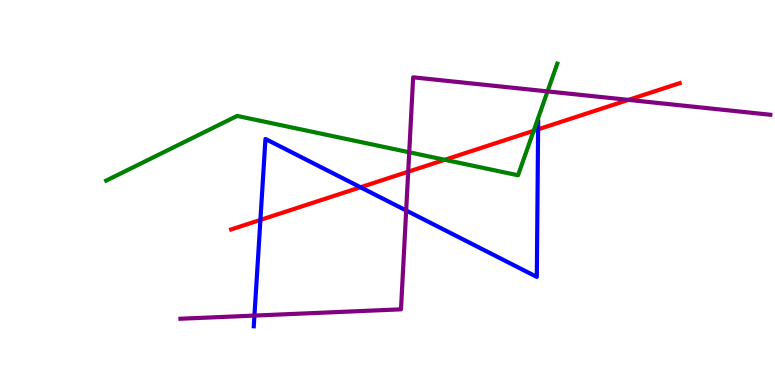[{'lines': ['blue', 'red'], 'intersections': [{'x': 3.36, 'y': 4.29}, {'x': 4.65, 'y': 5.14}, {'x': 6.94, 'y': 6.64}]}, {'lines': ['green', 'red'], 'intersections': [{'x': 5.74, 'y': 5.85}, {'x': 6.89, 'y': 6.6}]}, {'lines': ['purple', 'red'], 'intersections': [{'x': 5.27, 'y': 5.54}, {'x': 8.11, 'y': 7.41}]}, {'lines': ['blue', 'green'], 'intersections': []}, {'lines': ['blue', 'purple'], 'intersections': [{'x': 3.28, 'y': 1.8}, {'x': 5.24, 'y': 4.53}]}, {'lines': ['green', 'purple'], 'intersections': [{'x': 5.28, 'y': 6.04}, {'x': 7.06, 'y': 7.63}]}]